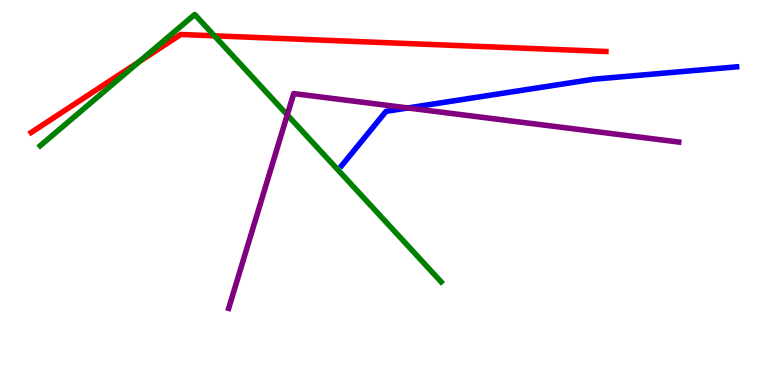[{'lines': ['blue', 'red'], 'intersections': []}, {'lines': ['green', 'red'], 'intersections': [{'x': 1.79, 'y': 8.39}, {'x': 2.77, 'y': 9.07}]}, {'lines': ['purple', 'red'], 'intersections': []}, {'lines': ['blue', 'green'], 'intersections': []}, {'lines': ['blue', 'purple'], 'intersections': [{'x': 5.26, 'y': 7.2}]}, {'lines': ['green', 'purple'], 'intersections': [{'x': 3.71, 'y': 7.02}]}]